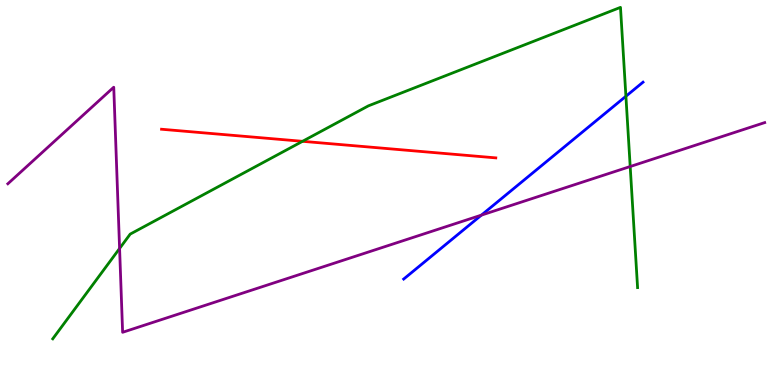[{'lines': ['blue', 'red'], 'intersections': []}, {'lines': ['green', 'red'], 'intersections': [{'x': 3.9, 'y': 6.33}]}, {'lines': ['purple', 'red'], 'intersections': []}, {'lines': ['blue', 'green'], 'intersections': [{'x': 8.08, 'y': 7.5}]}, {'lines': ['blue', 'purple'], 'intersections': [{'x': 6.21, 'y': 4.41}]}, {'lines': ['green', 'purple'], 'intersections': [{'x': 1.54, 'y': 3.55}, {'x': 8.13, 'y': 5.67}]}]